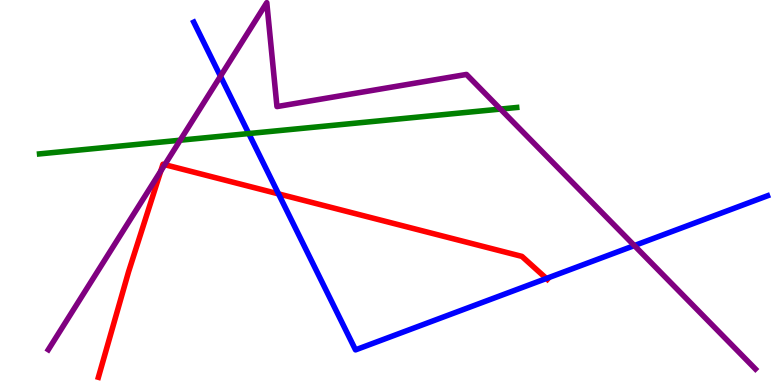[{'lines': ['blue', 'red'], 'intersections': [{'x': 3.59, 'y': 4.96}, {'x': 7.05, 'y': 2.77}]}, {'lines': ['green', 'red'], 'intersections': []}, {'lines': ['purple', 'red'], 'intersections': [{'x': 2.07, 'y': 5.56}, {'x': 2.13, 'y': 5.72}]}, {'lines': ['blue', 'green'], 'intersections': [{'x': 3.21, 'y': 6.53}]}, {'lines': ['blue', 'purple'], 'intersections': [{'x': 2.84, 'y': 8.02}, {'x': 8.19, 'y': 3.62}]}, {'lines': ['green', 'purple'], 'intersections': [{'x': 2.32, 'y': 6.36}, {'x': 6.46, 'y': 7.17}]}]